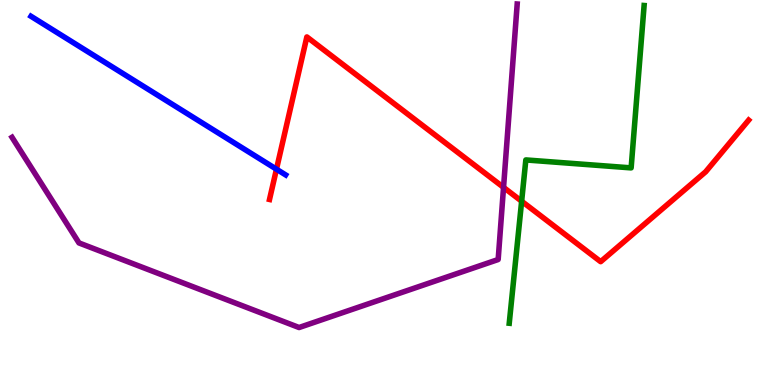[{'lines': ['blue', 'red'], 'intersections': [{'x': 3.57, 'y': 5.61}]}, {'lines': ['green', 'red'], 'intersections': [{'x': 6.73, 'y': 4.77}]}, {'lines': ['purple', 'red'], 'intersections': [{'x': 6.5, 'y': 5.13}]}, {'lines': ['blue', 'green'], 'intersections': []}, {'lines': ['blue', 'purple'], 'intersections': []}, {'lines': ['green', 'purple'], 'intersections': []}]